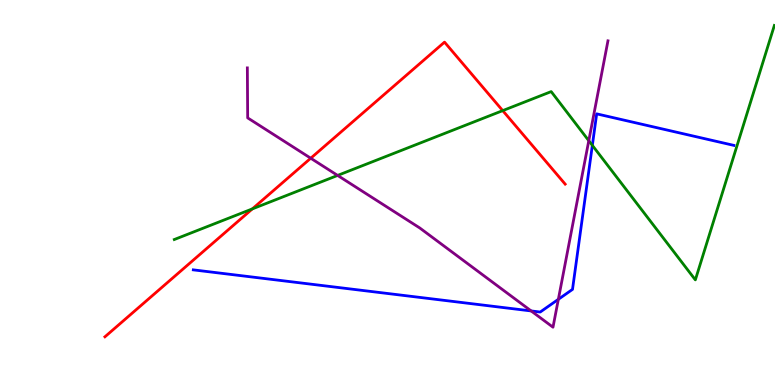[{'lines': ['blue', 'red'], 'intersections': []}, {'lines': ['green', 'red'], 'intersections': [{'x': 3.26, 'y': 4.57}, {'x': 6.49, 'y': 7.13}]}, {'lines': ['purple', 'red'], 'intersections': [{'x': 4.01, 'y': 5.89}]}, {'lines': ['blue', 'green'], 'intersections': [{'x': 7.64, 'y': 6.22}]}, {'lines': ['blue', 'purple'], 'intersections': [{'x': 6.85, 'y': 1.92}, {'x': 7.2, 'y': 2.23}]}, {'lines': ['green', 'purple'], 'intersections': [{'x': 4.36, 'y': 5.44}, {'x': 7.6, 'y': 6.35}]}]